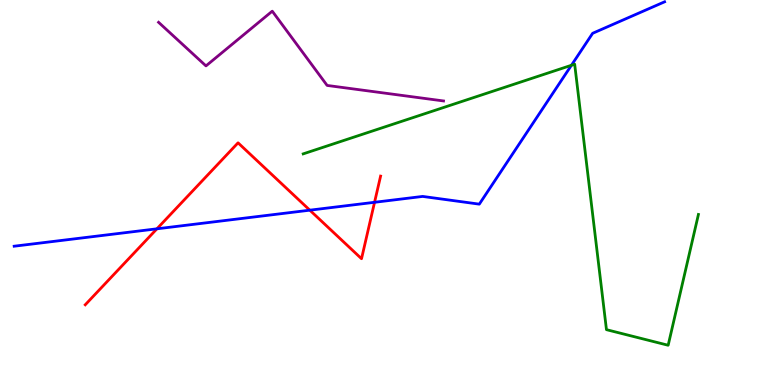[{'lines': ['blue', 'red'], 'intersections': [{'x': 2.02, 'y': 4.06}, {'x': 4.0, 'y': 4.54}, {'x': 4.83, 'y': 4.75}]}, {'lines': ['green', 'red'], 'intersections': []}, {'lines': ['purple', 'red'], 'intersections': []}, {'lines': ['blue', 'green'], 'intersections': [{'x': 7.37, 'y': 8.3}]}, {'lines': ['blue', 'purple'], 'intersections': []}, {'lines': ['green', 'purple'], 'intersections': []}]